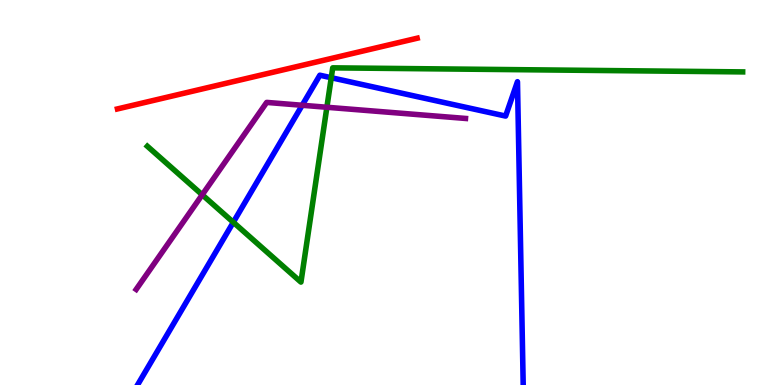[{'lines': ['blue', 'red'], 'intersections': []}, {'lines': ['green', 'red'], 'intersections': []}, {'lines': ['purple', 'red'], 'intersections': []}, {'lines': ['blue', 'green'], 'intersections': [{'x': 3.01, 'y': 4.23}, {'x': 4.27, 'y': 7.98}]}, {'lines': ['blue', 'purple'], 'intersections': [{'x': 3.9, 'y': 7.27}]}, {'lines': ['green', 'purple'], 'intersections': [{'x': 2.61, 'y': 4.94}, {'x': 4.22, 'y': 7.21}]}]